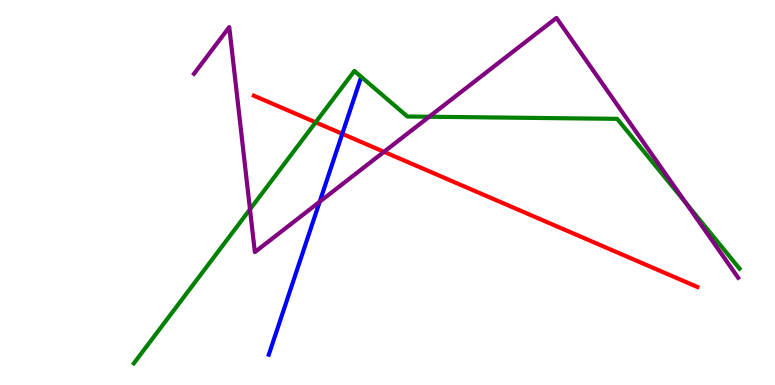[{'lines': ['blue', 'red'], 'intersections': [{'x': 4.42, 'y': 6.52}]}, {'lines': ['green', 'red'], 'intersections': [{'x': 4.07, 'y': 6.82}]}, {'lines': ['purple', 'red'], 'intersections': [{'x': 4.95, 'y': 6.06}]}, {'lines': ['blue', 'green'], 'intersections': []}, {'lines': ['blue', 'purple'], 'intersections': [{'x': 4.12, 'y': 4.76}]}, {'lines': ['green', 'purple'], 'intersections': [{'x': 3.23, 'y': 4.56}, {'x': 5.54, 'y': 6.97}, {'x': 8.85, 'y': 4.73}]}]